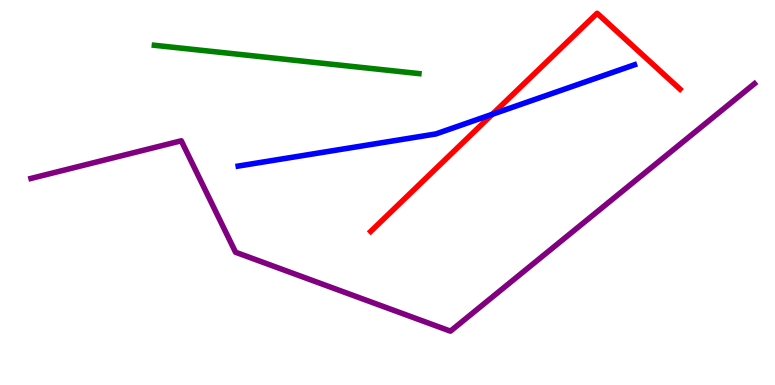[{'lines': ['blue', 'red'], 'intersections': [{'x': 6.35, 'y': 7.03}]}, {'lines': ['green', 'red'], 'intersections': []}, {'lines': ['purple', 'red'], 'intersections': []}, {'lines': ['blue', 'green'], 'intersections': []}, {'lines': ['blue', 'purple'], 'intersections': []}, {'lines': ['green', 'purple'], 'intersections': []}]